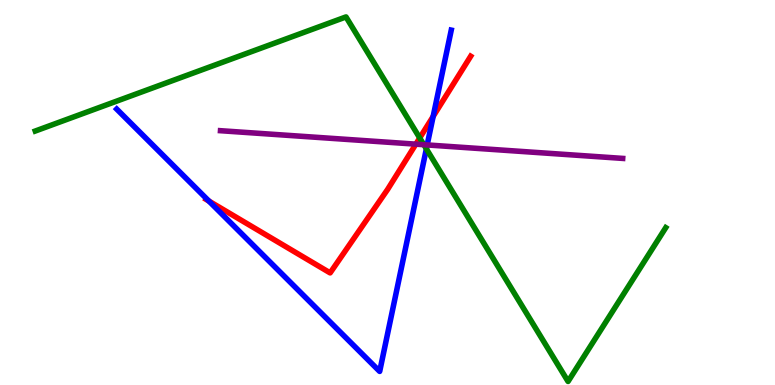[{'lines': ['blue', 'red'], 'intersections': [{'x': 2.7, 'y': 4.78}, {'x': 5.59, 'y': 6.98}]}, {'lines': ['green', 'red'], 'intersections': [{'x': 5.42, 'y': 6.42}]}, {'lines': ['purple', 'red'], 'intersections': [{'x': 5.37, 'y': 6.26}]}, {'lines': ['blue', 'green'], 'intersections': [{'x': 5.5, 'y': 6.13}]}, {'lines': ['blue', 'purple'], 'intersections': [{'x': 5.51, 'y': 6.24}]}, {'lines': ['green', 'purple'], 'intersections': [{'x': 5.47, 'y': 6.24}]}]